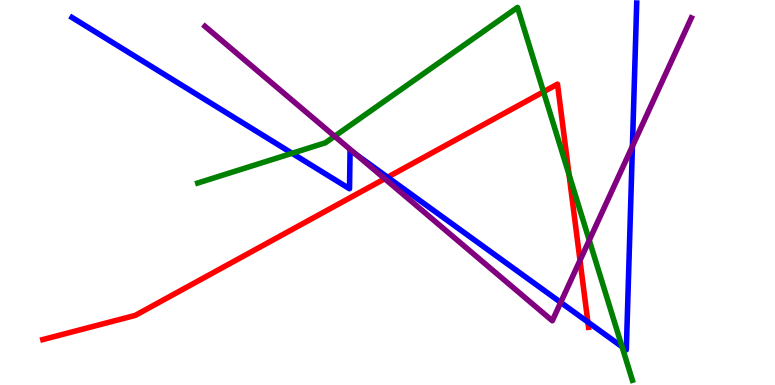[{'lines': ['blue', 'red'], 'intersections': [{'x': 5.0, 'y': 5.4}, {'x': 7.59, 'y': 1.64}]}, {'lines': ['green', 'red'], 'intersections': [{'x': 7.01, 'y': 7.62}, {'x': 7.34, 'y': 5.46}]}, {'lines': ['purple', 'red'], 'intersections': [{'x': 4.96, 'y': 5.36}, {'x': 7.48, 'y': 3.24}]}, {'lines': ['blue', 'green'], 'intersections': [{'x': 3.77, 'y': 6.02}, {'x': 8.03, 'y': 0.993}]}, {'lines': ['blue', 'purple'], 'intersections': [{'x': 4.59, 'y': 5.99}, {'x': 7.24, 'y': 2.15}, {'x': 8.16, 'y': 6.2}]}, {'lines': ['green', 'purple'], 'intersections': [{'x': 4.32, 'y': 6.46}, {'x': 7.6, 'y': 3.76}]}]